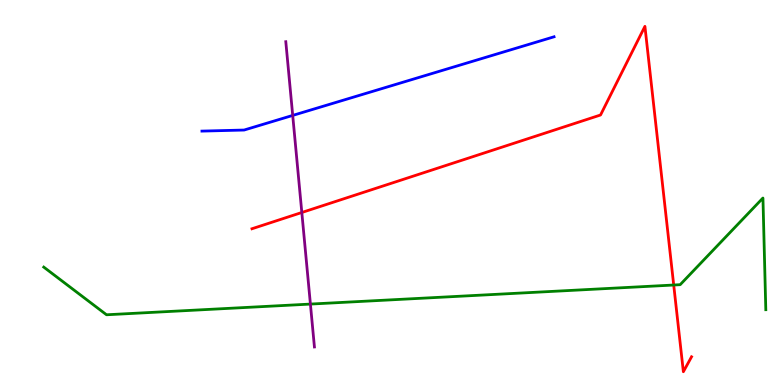[{'lines': ['blue', 'red'], 'intersections': []}, {'lines': ['green', 'red'], 'intersections': [{'x': 8.69, 'y': 2.6}]}, {'lines': ['purple', 'red'], 'intersections': [{'x': 3.89, 'y': 4.48}]}, {'lines': ['blue', 'green'], 'intersections': []}, {'lines': ['blue', 'purple'], 'intersections': [{'x': 3.78, 'y': 7.0}]}, {'lines': ['green', 'purple'], 'intersections': [{'x': 4.01, 'y': 2.1}]}]